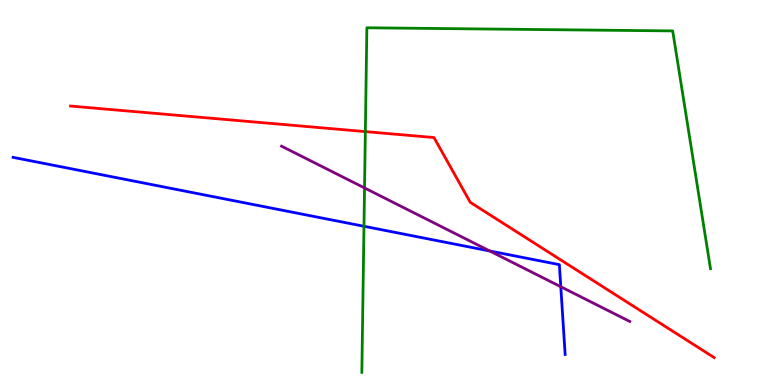[{'lines': ['blue', 'red'], 'intersections': []}, {'lines': ['green', 'red'], 'intersections': [{'x': 4.71, 'y': 6.58}]}, {'lines': ['purple', 'red'], 'intersections': []}, {'lines': ['blue', 'green'], 'intersections': [{'x': 4.7, 'y': 4.12}]}, {'lines': ['blue', 'purple'], 'intersections': [{'x': 6.32, 'y': 3.48}, {'x': 7.24, 'y': 2.55}]}, {'lines': ['green', 'purple'], 'intersections': [{'x': 4.7, 'y': 5.12}]}]